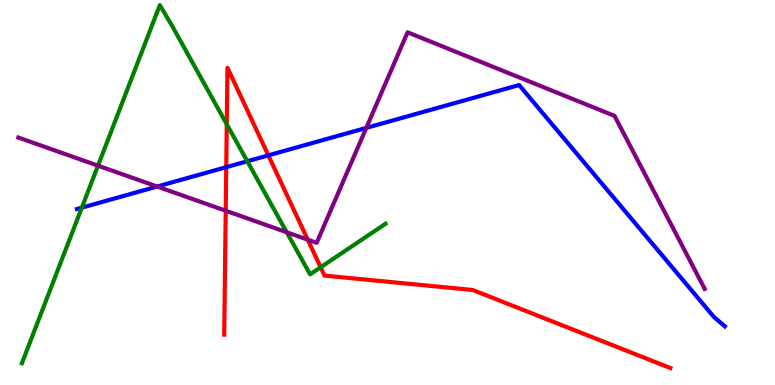[{'lines': ['blue', 'red'], 'intersections': [{'x': 2.92, 'y': 5.66}, {'x': 3.46, 'y': 5.96}]}, {'lines': ['green', 'red'], 'intersections': [{'x': 2.93, 'y': 6.77}, {'x': 4.14, 'y': 3.06}]}, {'lines': ['purple', 'red'], 'intersections': [{'x': 2.91, 'y': 4.53}, {'x': 3.97, 'y': 3.77}]}, {'lines': ['blue', 'green'], 'intersections': [{'x': 1.06, 'y': 4.61}, {'x': 3.19, 'y': 5.81}]}, {'lines': ['blue', 'purple'], 'intersections': [{'x': 2.03, 'y': 5.15}, {'x': 4.73, 'y': 6.68}]}, {'lines': ['green', 'purple'], 'intersections': [{'x': 1.26, 'y': 5.7}, {'x': 3.7, 'y': 3.97}]}]